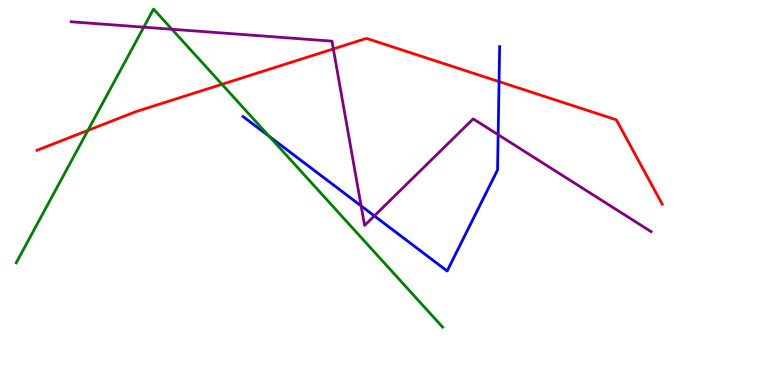[{'lines': ['blue', 'red'], 'intersections': [{'x': 6.44, 'y': 7.88}]}, {'lines': ['green', 'red'], 'intersections': [{'x': 1.13, 'y': 6.61}, {'x': 2.86, 'y': 7.81}]}, {'lines': ['purple', 'red'], 'intersections': [{'x': 4.3, 'y': 8.73}]}, {'lines': ['blue', 'green'], 'intersections': [{'x': 3.47, 'y': 6.46}]}, {'lines': ['blue', 'purple'], 'intersections': [{'x': 4.66, 'y': 4.65}, {'x': 4.83, 'y': 4.39}, {'x': 6.43, 'y': 6.5}]}, {'lines': ['green', 'purple'], 'intersections': [{'x': 1.86, 'y': 9.29}, {'x': 2.22, 'y': 9.24}]}]